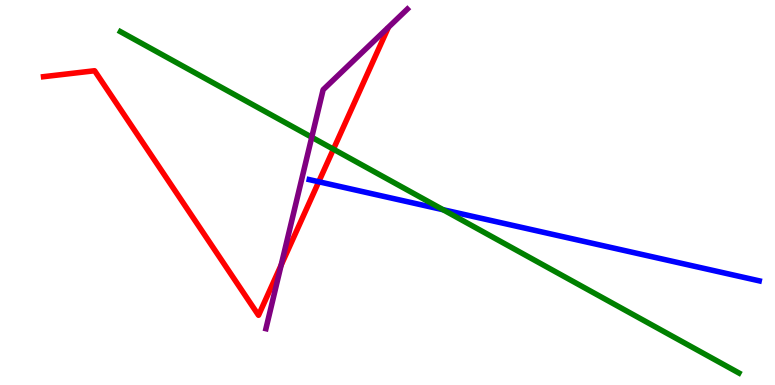[{'lines': ['blue', 'red'], 'intersections': [{'x': 4.11, 'y': 5.28}]}, {'lines': ['green', 'red'], 'intersections': [{'x': 4.3, 'y': 6.12}]}, {'lines': ['purple', 'red'], 'intersections': [{'x': 3.63, 'y': 3.11}]}, {'lines': ['blue', 'green'], 'intersections': [{'x': 5.72, 'y': 4.55}]}, {'lines': ['blue', 'purple'], 'intersections': []}, {'lines': ['green', 'purple'], 'intersections': [{'x': 4.02, 'y': 6.44}]}]